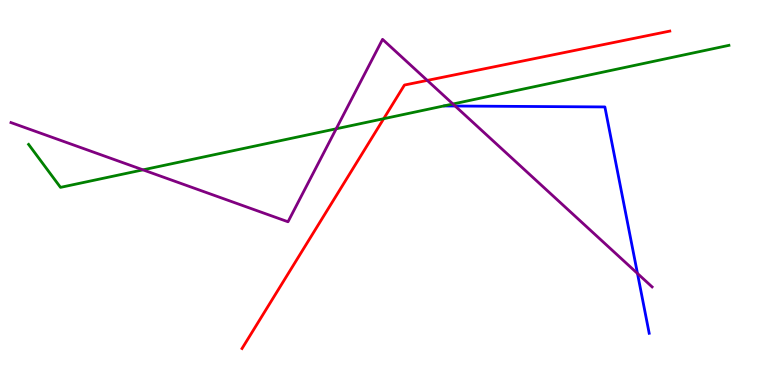[{'lines': ['blue', 'red'], 'intersections': []}, {'lines': ['green', 'red'], 'intersections': [{'x': 4.95, 'y': 6.92}]}, {'lines': ['purple', 'red'], 'intersections': [{'x': 5.51, 'y': 7.91}]}, {'lines': ['blue', 'green'], 'intersections': []}, {'lines': ['blue', 'purple'], 'intersections': [{'x': 5.87, 'y': 7.25}, {'x': 8.23, 'y': 2.9}]}, {'lines': ['green', 'purple'], 'intersections': [{'x': 1.84, 'y': 5.59}, {'x': 4.34, 'y': 6.65}, {'x': 5.84, 'y': 7.3}]}]